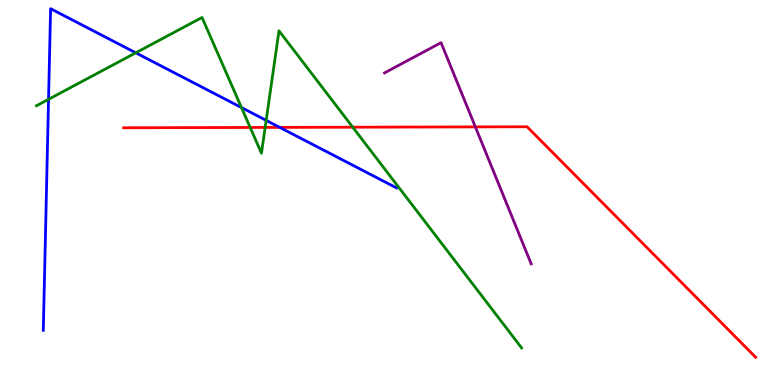[{'lines': ['blue', 'red'], 'intersections': [{'x': 3.61, 'y': 6.69}]}, {'lines': ['green', 'red'], 'intersections': [{'x': 3.23, 'y': 6.69}, {'x': 3.42, 'y': 6.69}, {'x': 4.55, 'y': 6.7}]}, {'lines': ['purple', 'red'], 'intersections': [{'x': 6.13, 'y': 6.7}]}, {'lines': ['blue', 'green'], 'intersections': [{'x': 0.626, 'y': 7.42}, {'x': 1.75, 'y': 8.63}, {'x': 3.12, 'y': 7.21}, {'x': 3.43, 'y': 6.87}]}, {'lines': ['blue', 'purple'], 'intersections': []}, {'lines': ['green', 'purple'], 'intersections': []}]